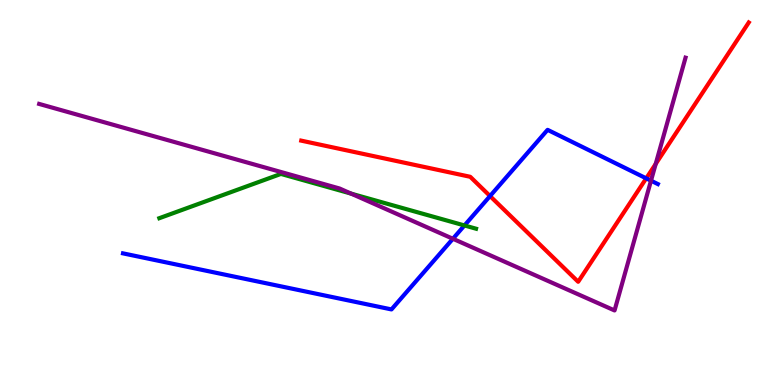[{'lines': ['blue', 'red'], 'intersections': [{'x': 6.32, 'y': 4.91}, {'x': 8.34, 'y': 5.37}]}, {'lines': ['green', 'red'], 'intersections': []}, {'lines': ['purple', 'red'], 'intersections': [{'x': 8.46, 'y': 5.74}]}, {'lines': ['blue', 'green'], 'intersections': [{'x': 5.99, 'y': 4.14}]}, {'lines': ['blue', 'purple'], 'intersections': [{'x': 5.84, 'y': 3.8}, {'x': 8.4, 'y': 5.31}]}, {'lines': ['green', 'purple'], 'intersections': [{'x': 4.53, 'y': 4.97}]}]